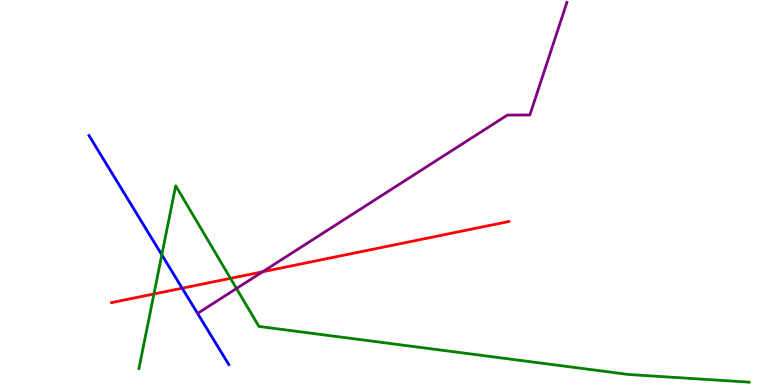[{'lines': ['blue', 'red'], 'intersections': [{'x': 2.35, 'y': 2.51}]}, {'lines': ['green', 'red'], 'intersections': [{'x': 1.99, 'y': 2.36}, {'x': 2.97, 'y': 2.77}]}, {'lines': ['purple', 'red'], 'intersections': [{'x': 3.39, 'y': 2.94}]}, {'lines': ['blue', 'green'], 'intersections': [{'x': 2.09, 'y': 3.38}]}, {'lines': ['blue', 'purple'], 'intersections': []}, {'lines': ['green', 'purple'], 'intersections': [{'x': 3.05, 'y': 2.51}]}]